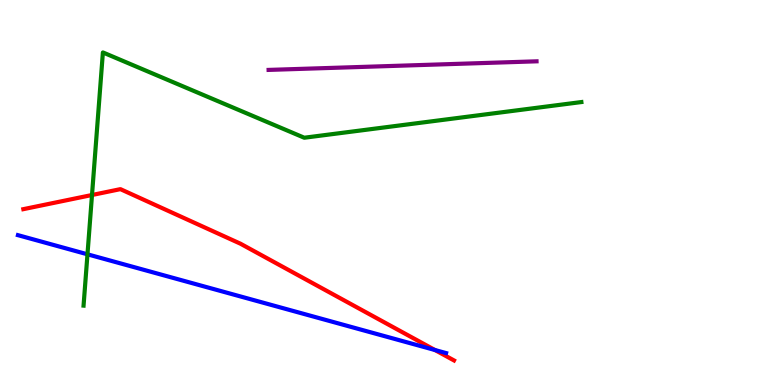[{'lines': ['blue', 'red'], 'intersections': [{'x': 5.61, 'y': 0.909}]}, {'lines': ['green', 'red'], 'intersections': [{'x': 1.19, 'y': 4.93}]}, {'lines': ['purple', 'red'], 'intersections': []}, {'lines': ['blue', 'green'], 'intersections': [{'x': 1.13, 'y': 3.39}]}, {'lines': ['blue', 'purple'], 'intersections': []}, {'lines': ['green', 'purple'], 'intersections': []}]